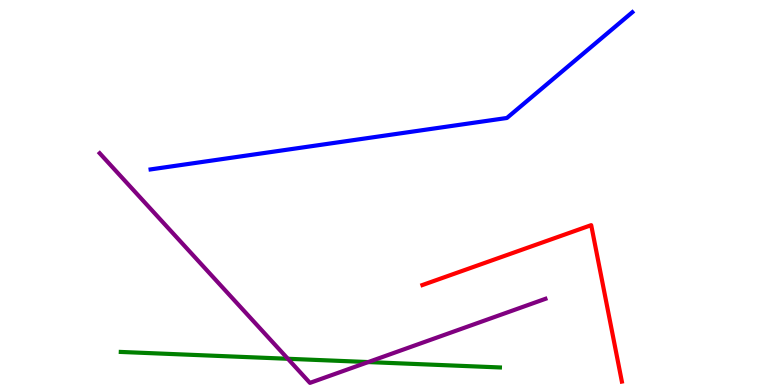[{'lines': ['blue', 'red'], 'intersections': []}, {'lines': ['green', 'red'], 'intersections': []}, {'lines': ['purple', 'red'], 'intersections': []}, {'lines': ['blue', 'green'], 'intersections': []}, {'lines': ['blue', 'purple'], 'intersections': []}, {'lines': ['green', 'purple'], 'intersections': [{'x': 3.71, 'y': 0.681}, {'x': 4.75, 'y': 0.596}]}]